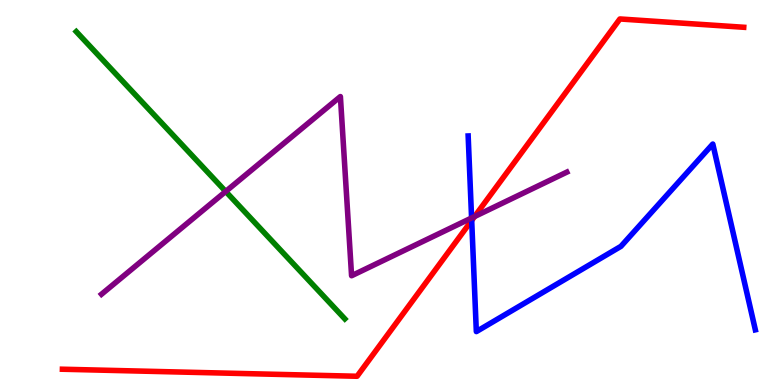[{'lines': ['blue', 'red'], 'intersections': [{'x': 6.09, 'y': 4.27}]}, {'lines': ['green', 'red'], 'intersections': []}, {'lines': ['purple', 'red'], 'intersections': [{'x': 6.12, 'y': 4.38}]}, {'lines': ['blue', 'green'], 'intersections': []}, {'lines': ['blue', 'purple'], 'intersections': [{'x': 6.08, 'y': 4.34}]}, {'lines': ['green', 'purple'], 'intersections': [{'x': 2.91, 'y': 5.03}]}]